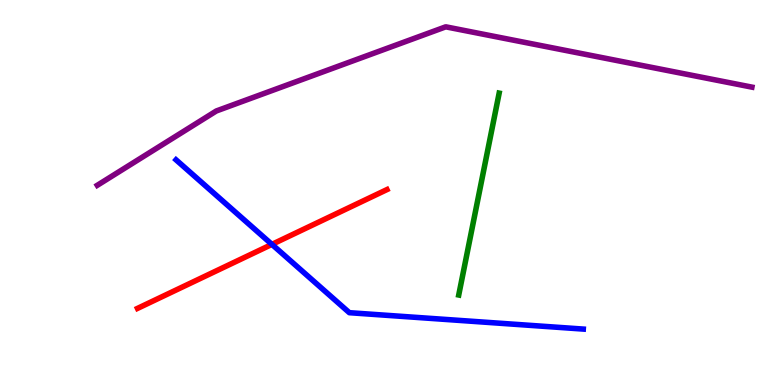[{'lines': ['blue', 'red'], 'intersections': [{'x': 3.51, 'y': 3.65}]}, {'lines': ['green', 'red'], 'intersections': []}, {'lines': ['purple', 'red'], 'intersections': []}, {'lines': ['blue', 'green'], 'intersections': []}, {'lines': ['blue', 'purple'], 'intersections': []}, {'lines': ['green', 'purple'], 'intersections': []}]